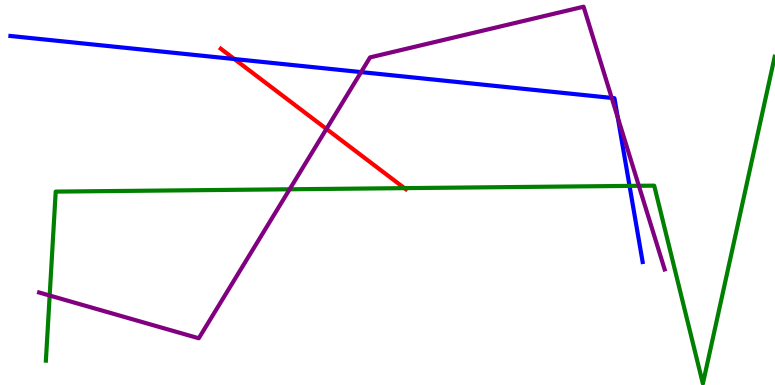[{'lines': ['blue', 'red'], 'intersections': [{'x': 3.02, 'y': 8.47}]}, {'lines': ['green', 'red'], 'intersections': [{'x': 5.22, 'y': 5.11}]}, {'lines': ['purple', 'red'], 'intersections': [{'x': 4.21, 'y': 6.65}]}, {'lines': ['blue', 'green'], 'intersections': [{'x': 8.12, 'y': 5.17}]}, {'lines': ['blue', 'purple'], 'intersections': [{'x': 4.66, 'y': 8.13}, {'x': 7.89, 'y': 7.46}, {'x': 7.97, 'y': 6.95}]}, {'lines': ['green', 'purple'], 'intersections': [{'x': 0.641, 'y': 2.32}, {'x': 3.74, 'y': 5.08}, {'x': 8.24, 'y': 5.17}]}]